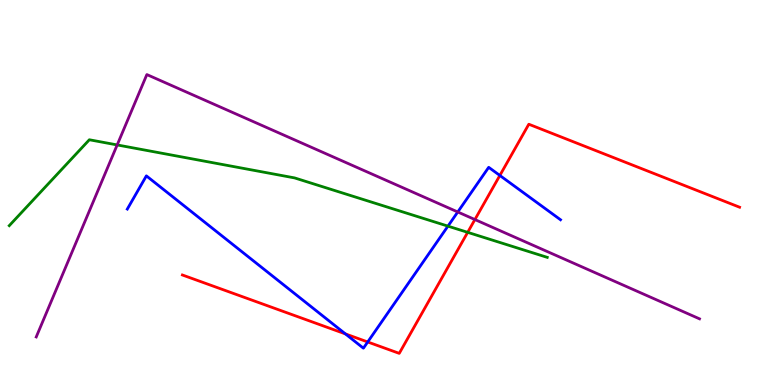[{'lines': ['blue', 'red'], 'intersections': [{'x': 4.46, 'y': 1.33}, {'x': 4.74, 'y': 1.12}, {'x': 6.45, 'y': 5.44}]}, {'lines': ['green', 'red'], 'intersections': [{'x': 6.03, 'y': 3.97}]}, {'lines': ['purple', 'red'], 'intersections': [{'x': 6.13, 'y': 4.3}]}, {'lines': ['blue', 'green'], 'intersections': [{'x': 5.78, 'y': 4.13}]}, {'lines': ['blue', 'purple'], 'intersections': [{'x': 5.91, 'y': 4.49}]}, {'lines': ['green', 'purple'], 'intersections': [{'x': 1.51, 'y': 6.24}]}]